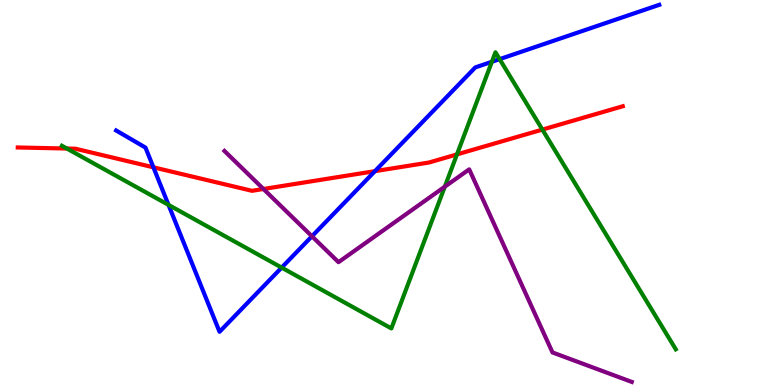[{'lines': ['blue', 'red'], 'intersections': [{'x': 1.98, 'y': 5.65}, {'x': 4.84, 'y': 5.55}]}, {'lines': ['green', 'red'], 'intersections': [{'x': 0.863, 'y': 6.14}, {'x': 5.9, 'y': 5.99}, {'x': 7.0, 'y': 6.63}]}, {'lines': ['purple', 'red'], 'intersections': [{'x': 3.4, 'y': 5.09}]}, {'lines': ['blue', 'green'], 'intersections': [{'x': 2.17, 'y': 4.68}, {'x': 3.63, 'y': 3.05}, {'x': 6.35, 'y': 8.4}, {'x': 6.45, 'y': 8.46}]}, {'lines': ['blue', 'purple'], 'intersections': [{'x': 4.03, 'y': 3.86}]}, {'lines': ['green', 'purple'], 'intersections': [{'x': 5.74, 'y': 5.15}]}]